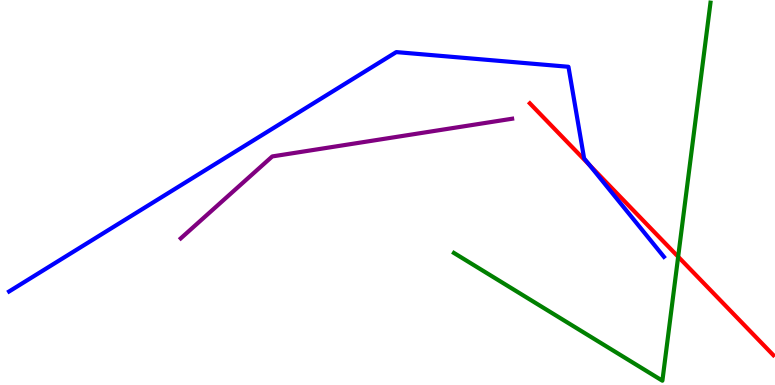[{'lines': ['blue', 'red'], 'intersections': [{'x': 7.61, 'y': 5.71}]}, {'lines': ['green', 'red'], 'intersections': [{'x': 8.75, 'y': 3.33}]}, {'lines': ['purple', 'red'], 'intersections': []}, {'lines': ['blue', 'green'], 'intersections': []}, {'lines': ['blue', 'purple'], 'intersections': []}, {'lines': ['green', 'purple'], 'intersections': []}]